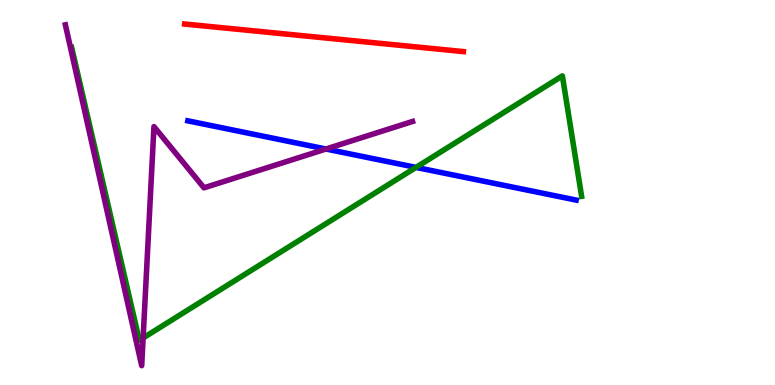[{'lines': ['blue', 'red'], 'intersections': []}, {'lines': ['green', 'red'], 'intersections': []}, {'lines': ['purple', 'red'], 'intersections': []}, {'lines': ['blue', 'green'], 'intersections': [{'x': 5.37, 'y': 5.65}]}, {'lines': ['blue', 'purple'], 'intersections': [{'x': 4.21, 'y': 6.13}]}, {'lines': ['green', 'purple'], 'intersections': [{'x': 1.85, 'y': 1.22}]}]